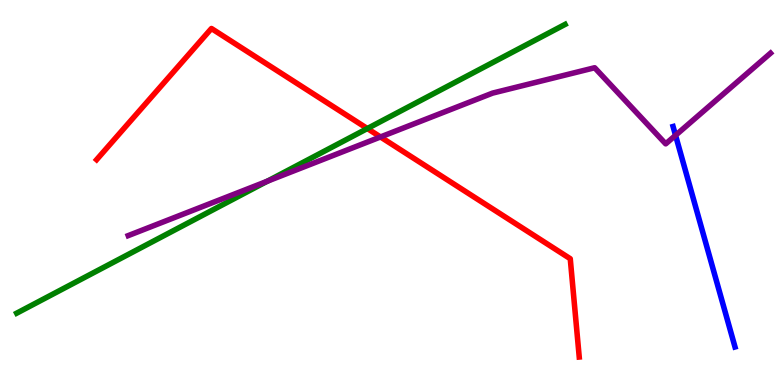[{'lines': ['blue', 'red'], 'intersections': []}, {'lines': ['green', 'red'], 'intersections': [{'x': 4.74, 'y': 6.66}]}, {'lines': ['purple', 'red'], 'intersections': [{'x': 4.91, 'y': 6.44}]}, {'lines': ['blue', 'green'], 'intersections': []}, {'lines': ['blue', 'purple'], 'intersections': [{'x': 8.72, 'y': 6.48}]}, {'lines': ['green', 'purple'], 'intersections': [{'x': 3.45, 'y': 5.29}]}]